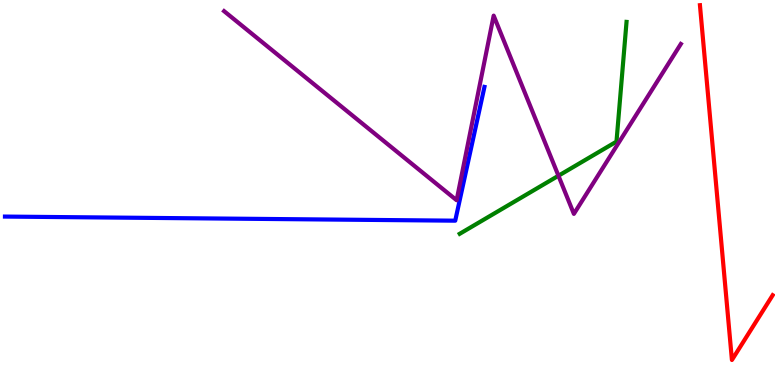[{'lines': ['blue', 'red'], 'intersections': []}, {'lines': ['green', 'red'], 'intersections': []}, {'lines': ['purple', 'red'], 'intersections': []}, {'lines': ['blue', 'green'], 'intersections': []}, {'lines': ['blue', 'purple'], 'intersections': []}, {'lines': ['green', 'purple'], 'intersections': [{'x': 7.21, 'y': 5.44}]}]